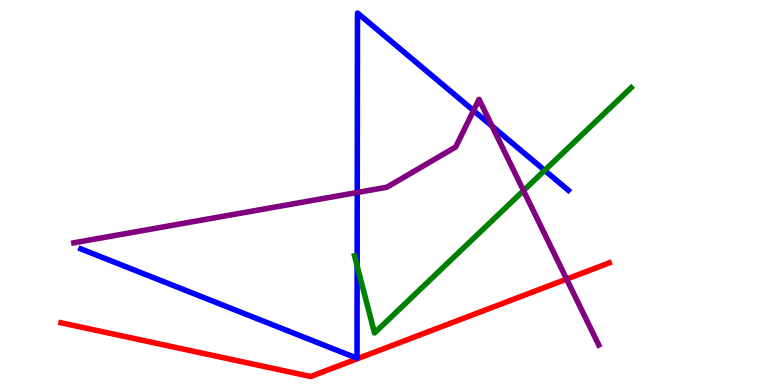[{'lines': ['blue', 'red'], 'intersections': []}, {'lines': ['green', 'red'], 'intersections': []}, {'lines': ['purple', 'red'], 'intersections': [{'x': 7.31, 'y': 2.75}]}, {'lines': ['blue', 'green'], 'intersections': [{'x': 4.61, 'y': 3.09}, {'x': 7.03, 'y': 5.57}]}, {'lines': ['blue', 'purple'], 'intersections': [{'x': 4.61, 'y': 5.0}, {'x': 6.11, 'y': 7.13}, {'x': 6.35, 'y': 6.72}]}, {'lines': ['green', 'purple'], 'intersections': [{'x': 6.75, 'y': 5.05}]}]